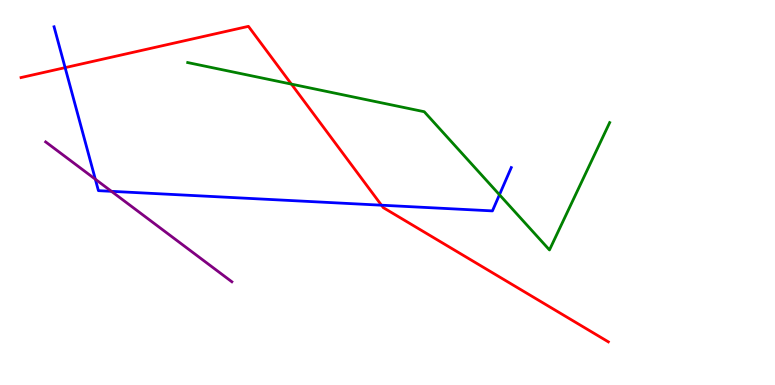[{'lines': ['blue', 'red'], 'intersections': [{'x': 0.84, 'y': 8.24}, {'x': 4.92, 'y': 4.67}]}, {'lines': ['green', 'red'], 'intersections': [{'x': 3.76, 'y': 7.82}]}, {'lines': ['purple', 'red'], 'intersections': []}, {'lines': ['blue', 'green'], 'intersections': [{'x': 6.44, 'y': 4.94}]}, {'lines': ['blue', 'purple'], 'intersections': [{'x': 1.23, 'y': 5.35}, {'x': 1.44, 'y': 5.03}]}, {'lines': ['green', 'purple'], 'intersections': []}]